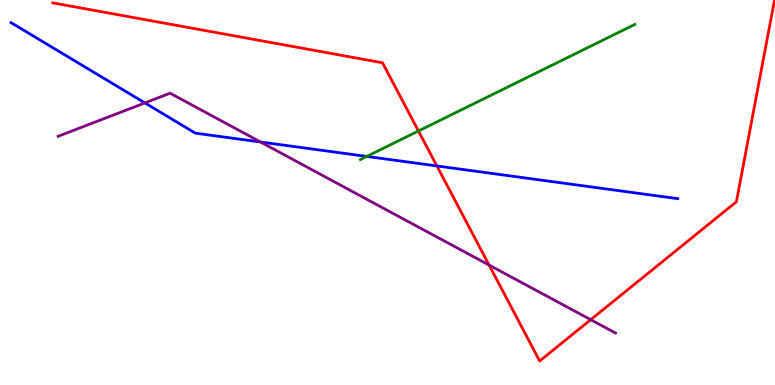[{'lines': ['blue', 'red'], 'intersections': [{'x': 5.64, 'y': 5.69}]}, {'lines': ['green', 'red'], 'intersections': [{'x': 5.4, 'y': 6.6}]}, {'lines': ['purple', 'red'], 'intersections': [{'x': 6.31, 'y': 3.12}, {'x': 7.62, 'y': 1.7}]}, {'lines': ['blue', 'green'], 'intersections': [{'x': 4.73, 'y': 5.94}]}, {'lines': ['blue', 'purple'], 'intersections': [{'x': 1.87, 'y': 7.33}, {'x': 3.36, 'y': 6.31}]}, {'lines': ['green', 'purple'], 'intersections': []}]